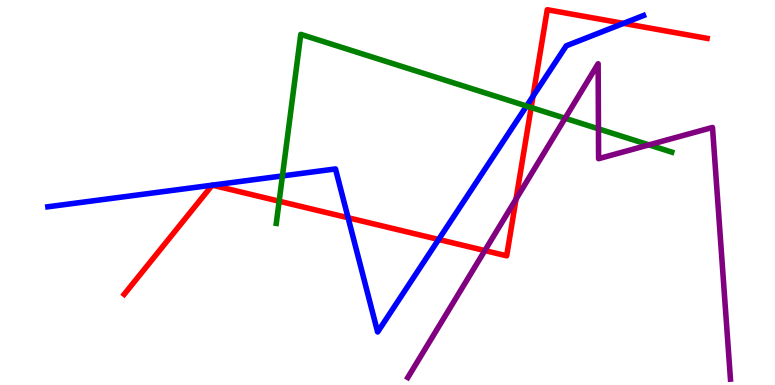[{'lines': ['blue', 'red'], 'intersections': [{'x': 2.74, 'y': 5.19}, {'x': 2.74, 'y': 5.19}, {'x': 4.49, 'y': 4.34}, {'x': 5.66, 'y': 3.78}, {'x': 6.88, 'y': 7.5}, {'x': 8.05, 'y': 9.39}]}, {'lines': ['green', 'red'], 'intersections': [{'x': 3.6, 'y': 4.77}, {'x': 6.85, 'y': 7.21}]}, {'lines': ['purple', 'red'], 'intersections': [{'x': 6.26, 'y': 3.49}, {'x': 6.66, 'y': 4.83}]}, {'lines': ['blue', 'green'], 'intersections': [{'x': 3.64, 'y': 5.43}, {'x': 6.79, 'y': 7.25}]}, {'lines': ['blue', 'purple'], 'intersections': []}, {'lines': ['green', 'purple'], 'intersections': [{'x': 7.29, 'y': 6.93}, {'x': 7.72, 'y': 6.65}, {'x': 8.37, 'y': 6.24}]}]